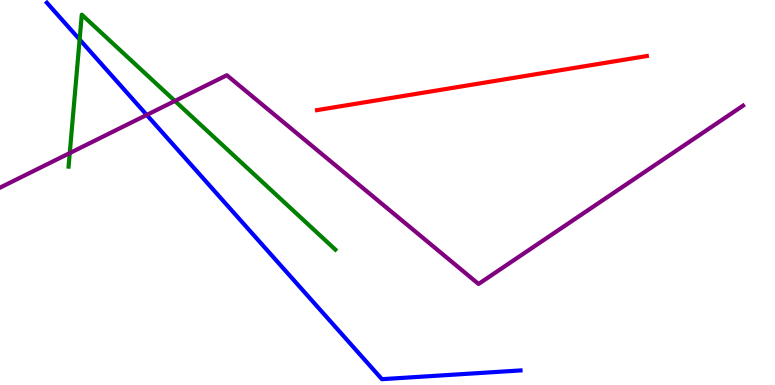[{'lines': ['blue', 'red'], 'intersections': []}, {'lines': ['green', 'red'], 'intersections': []}, {'lines': ['purple', 'red'], 'intersections': []}, {'lines': ['blue', 'green'], 'intersections': [{'x': 1.03, 'y': 8.97}]}, {'lines': ['blue', 'purple'], 'intersections': [{'x': 1.89, 'y': 7.01}]}, {'lines': ['green', 'purple'], 'intersections': [{'x': 0.9, 'y': 6.02}, {'x': 2.26, 'y': 7.38}]}]